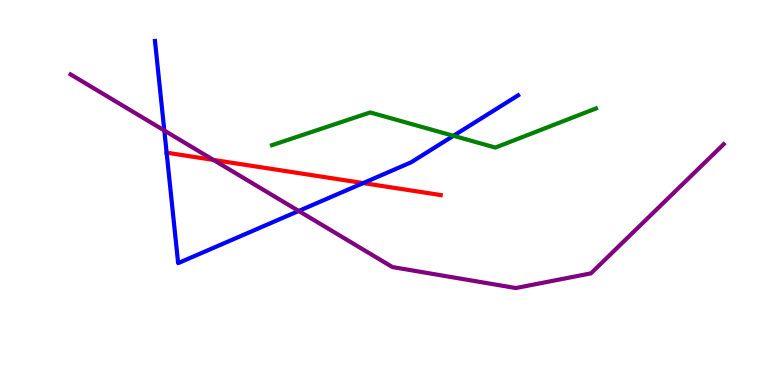[{'lines': ['blue', 'red'], 'intersections': [{'x': 2.15, 'y': 6.03}, {'x': 4.69, 'y': 5.24}]}, {'lines': ['green', 'red'], 'intersections': []}, {'lines': ['purple', 'red'], 'intersections': [{'x': 2.75, 'y': 5.85}]}, {'lines': ['blue', 'green'], 'intersections': [{'x': 5.85, 'y': 6.47}]}, {'lines': ['blue', 'purple'], 'intersections': [{'x': 2.12, 'y': 6.61}, {'x': 3.85, 'y': 4.52}]}, {'lines': ['green', 'purple'], 'intersections': []}]